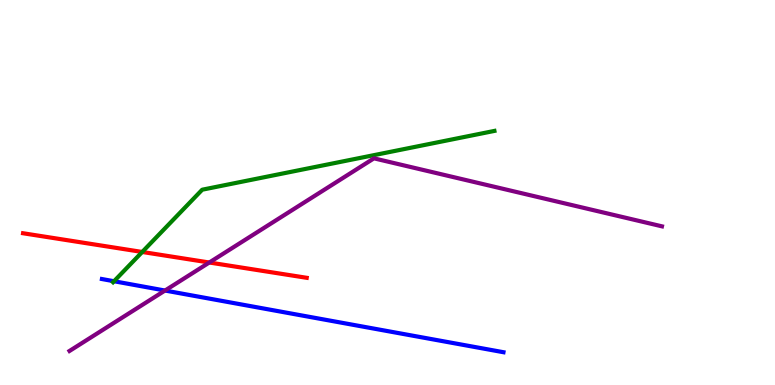[{'lines': ['blue', 'red'], 'intersections': []}, {'lines': ['green', 'red'], 'intersections': [{'x': 1.84, 'y': 3.46}]}, {'lines': ['purple', 'red'], 'intersections': [{'x': 2.7, 'y': 3.18}]}, {'lines': ['blue', 'green'], 'intersections': [{'x': 1.47, 'y': 2.7}]}, {'lines': ['blue', 'purple'], 'intersections': [{'x': 2.13, 'y': 2.45}]}, {'lines': ['green', 'purple'], 'intersections': []}]